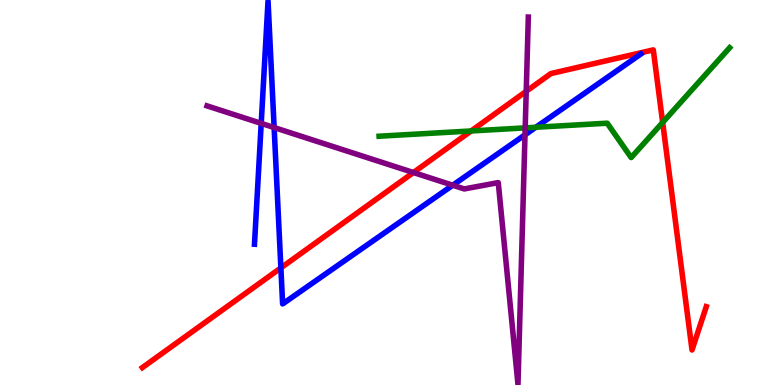[{'lines': ['blue', 'red'], 'intersections': [{'x': 3.62, 'y': 3.04}]}, {'lines': ['green', 'red'], 'intersections': [{'x': 6.08, 'y': 6.6}, {'x': 8.55, 'y': 6.82}]}, {'lines': ['purple', 'red'], 'intersections': [{'x': 5.33, 'y': 5.52}, {'x': 6.79, 'y': 7.63}]}, {'lines': ['blue', 'green'], 'intersections': [{'x': 6.91, 'y': 6.69}]}, {'lines': ['blue', 'purple'], 'intersections': [{'x': 3.37, 'y': 6.8}, {'x': 3.54, 'y': 6.69}, {'x': 5.84, 'y': 5.19}, {'x': 6.77, 'y': 6.5}]}, {'lines': ['green', 'purple'], 'intersections': [{'x': 6.78, 'y': 6.68}]}]